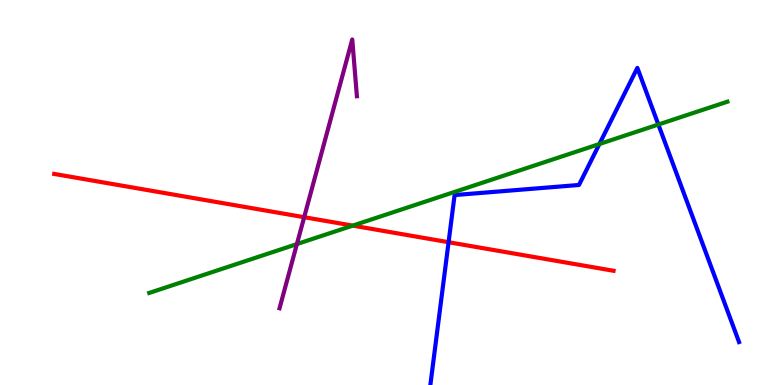[{'lines': ['blue', 'red'], 'intersections': [{'x': 5.79, 'y': 3.71}]}, {'lines': ['green', 'red'], 'intersections': [{'x': 4.55, 'y': 4.14}]}, {'lines': ['purple', 'red'], 'intersections': [{'x': 3.92, 'y': 4.36}]}, {'lines': ['blue', 'green'], 'intersections': [{'x': 7.73, 'y': 6.26}, {'x': 8.5, 'y': 6.77}]}, {'lines': ['blue', 'purple'], 'intersections': []}, {'lines': ['green', 'purple'], 'intersections': [{'x': 3.83, 'y': 3.66}]}]